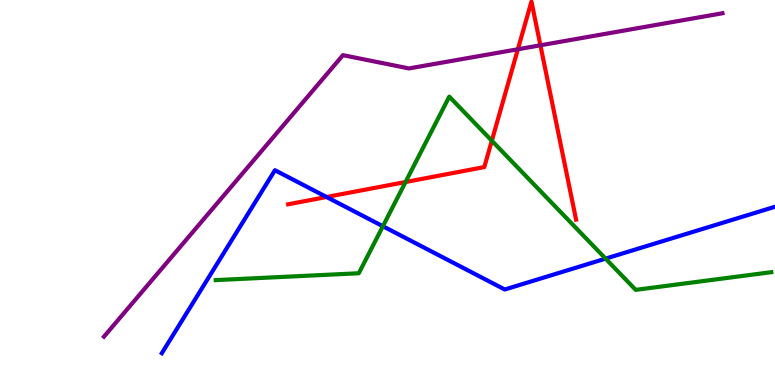[{'lines': ['blue', 'red'], 'intersections': [{'x': 4.21, 'y': 4.88}]}, {'lines': ['green', 'red'], 'intersections': [{'x': 5.23, 'y': 5.27}, {'x': 6.35, 'y': 6.34}]}, {'lines': ['purple', 'red'], 'intersections': [{'x': 6.68, 'y': 8.72}, {'x': 6.97, 'y': 8.82}]}, {'lines': ['blue', 'green'], 'intersections': [{'x': 4.94, 'y': 4.12}, {'x': 7.81, 'y': 3.28}]}, {'lines': ['blue', 'purple'], 'intersections': []}, {'lines': ['green', 'purple'], 'intersections': []}]